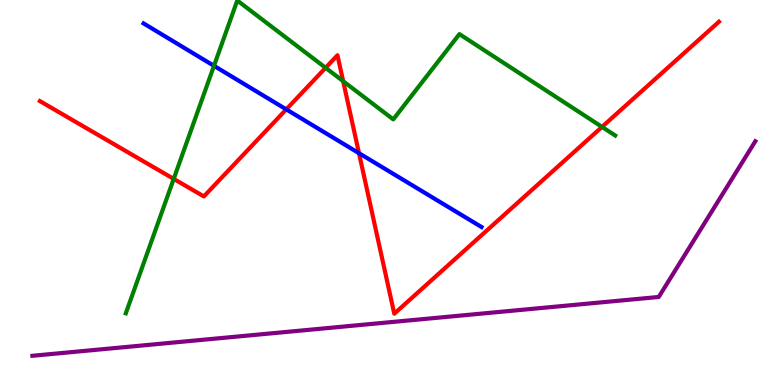[{'lines': ['blue', 'red'], 'intersections': [{'x': 3.69, 'y': 7.16}, {'x': 4.63, 'y': 6.02}]}, {'lines': ['green', 'red'], 'intersections': [{'x': 2.24, 'y': 5.35}, {'x': 4.2, 'y': 8.24}, {'x': 4.43, 'y': 7.89}, {'x': 7.77, 'y': 6.7}]}, {'lines': ['purple', 'red'], 'intersections': []}, {'lines': ['blue', 'green'], 'intersections': [{'x': 2.76, 'y': 8.29}]}, {'lines': ['blue', 'purple'], 'intersections': []}, {'lines': ['green', 'purple'], 'intersections': []}]